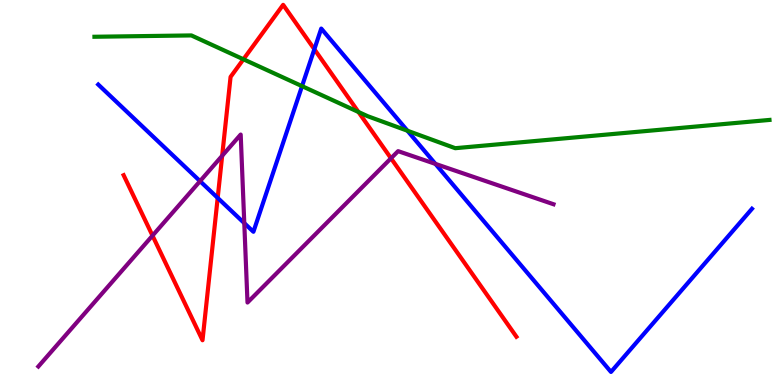[{'lines': ['blue', 'red'], 'intersections': [{'x': 2.81, 'y': 4.86}, {'x': 4.06, 'y': 8.72}]}, {'lines': ['green', 'red'], 'intersections': [{'x': 3.14, 'y': 8.46}, {'x': 4.63, 'y': 7.09}]}, {'lines': ['purple', 'red'], 'intersections': [{'x': 1.97, 'y': 3.88}, {'x': 2.87, 'y': 5.95}, {'x': 5.05, 'y': 5.89}]}, {'lines': ['blue', 'green'], 'intersections': [{'x': 3.9, 'y': 7.76}, {'x': 5.26, 'y': 6.6}]}, {'lines': ['blue', 'purple'], 'intersections': [{'x': 2.58, 'y': 5.29}, {'x': 3.15, 'y': 4.2}, {'x': 5.62, 'y': 5.74}]}, {'lines': ['green', 'purple'], 'intersections': []}]